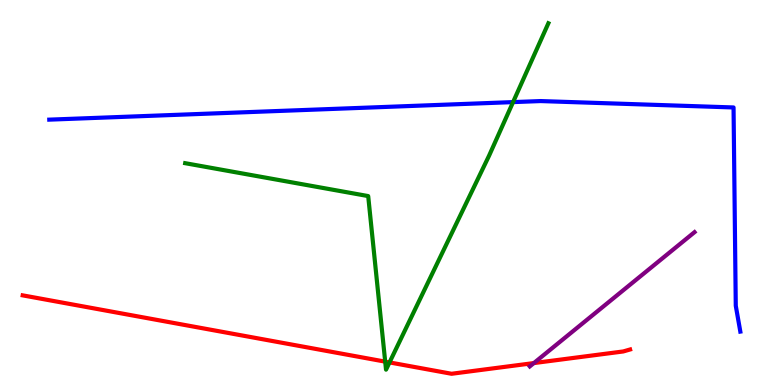[{'lines': ['blue', 'red'], 'intersections': []}, {'lines': ['green', 'red'], 'intersections': [{'x': 4.97, 'y': 0.607}, {'x': 5.03, 'y': 0.586}]}, {'lines': ['purple', 'red'], 'intersections': [{'x': 6.89, 'y': 0.569}]}, {'lines': ['blue', 'green'], 'intersections': [{'x': 6.62, 'y': 7.35}]}, {'lines': ['blue', 'purple'], 'intersections': []}, {'lines': ['green', 'purple'], 'intersections': []}]